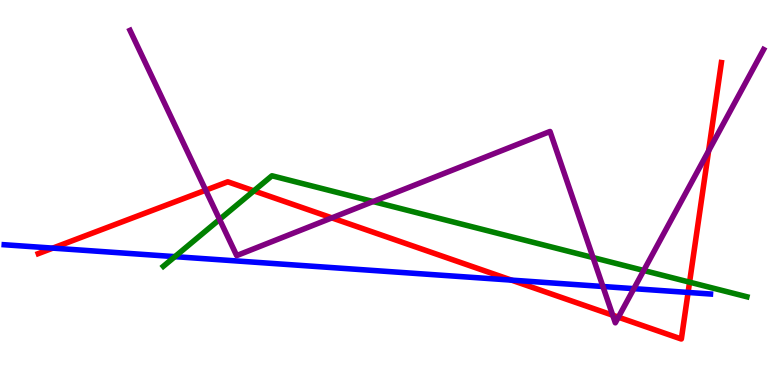[{'lines': ['blue', 'red'], 'intersections': [{'x': 0.681, 'y': 3.56}, {'x': 6.6, 'y': 2.72}, {'x': 8.88, 'y': 2.4}]}, {'lines': ['green', 'red'], 'intersections': [{'x': 3.28, 'y': 5.04}, {'x': 8.9, 'y': 2.67}]}, {'lines': ['purple', 'red'], 'intersections': [{'x': 2.65, 'y': 5.06}, {'x': 4.28, 'y': 4.34}, {'x': 7.91, 'y': 1.81}, {'x': 7.98, 'y': 1.76}, {'x': 9.14, 'y': 6.08}]}, {'lines': ['blue', 'green'], 'intersections': [{'x': 2.26, 'y': 3.33}]}, {'lines': ['blue', 'purple'], 'intersections': [{'x': 7.78, 'y': 2.56}, {'x': 8.18, 'y': 2.5}]}, {'lines': ['green', 'purple'], 'intersections': [{'x': 2.83, 'y': 4.3}, {'x': 4.81, 'y': 4.76}, {'x': 7.65, 'y': 3.31}, {'x': 8.31, 'y': 2.97}]}]